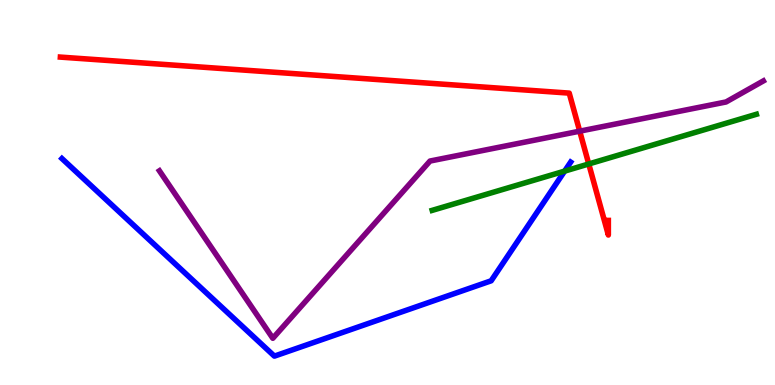[{'lines': ['blue', 'red'], 'intersections': []}, {'lines': ['green', 'red'], 'intersections': [{'x': 7.6, 'y': 5.74}]}, {'lines': ['purple', 'red'], 'intersections': [{'x': 7.48, 'y': 6.59}]}, {'lines': ['blue', 'green'], 'intersections': [{'x': 7.29, 'y': 5.56}]}, {'lines': ['blue', 'purple'], 'intersections': []}, {'lines': ['green', 'purple'], 'intersections': []}]